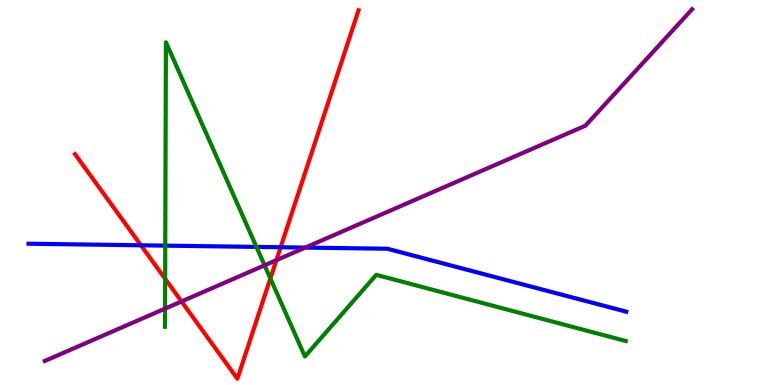[{'lines': ['blue', 'red'], 'intersections': [{'x': 1.82, 'y': 3.63}, {'x': 3.62, 'y': 3.58}]}, {'lines': ['green', 'red'], 'intersections': [{'x': 2.13, 'y': 2.76}, {'x': 3.49, 'y': 2.77}]}, {'lines': ['purple', 'red'], 'intersections': [{'x': 2.34, 'y': 2.17}, {'x': 3.57, 'y': 3.24}]}, {'lines': ['blue', 'green'], 'intersections': [{'x': 2.13, 'y': 3.62}, {'x': 3.31, 'y': 3.59}]}, {'lines': ['blue', 'purple'], 'intersections': [{'x': 3.94, 'y': 3.57}]}, {'lines': ['green', 'purple'], 'intersections': [{'x': 2.13, 'y': 1.98}, {'x': 3.41, 'y': 3.11}]}]